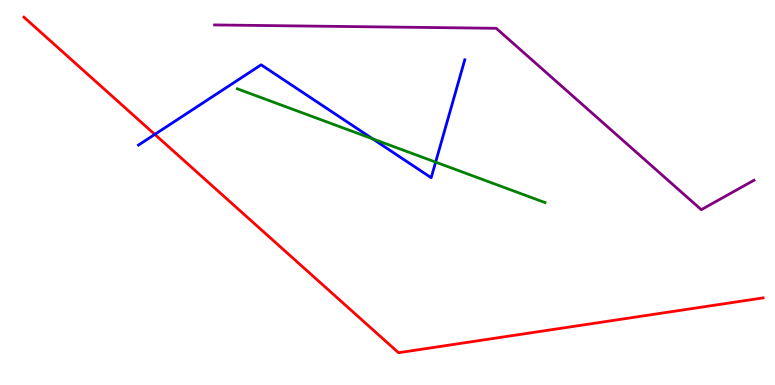[{'lines': ['blue', 'red'], 'intersections': [{'x': 2.0, 'y': 6.51}]}, {'lines': ['green', 'red'], 'intersections': []}, {'lines': ['purple', 'red'], 'intersections': []}, {'lines': ['blue', 'green'], 'intersections': [{'x': 4.81, 'y': 6.39}, {'x': 5.62, 'y': 5.79}]}, {'lines': ['blue', 'purple'], 'intersections': []}, {'lines': ['green', 'purple'], 'intersections': []}]